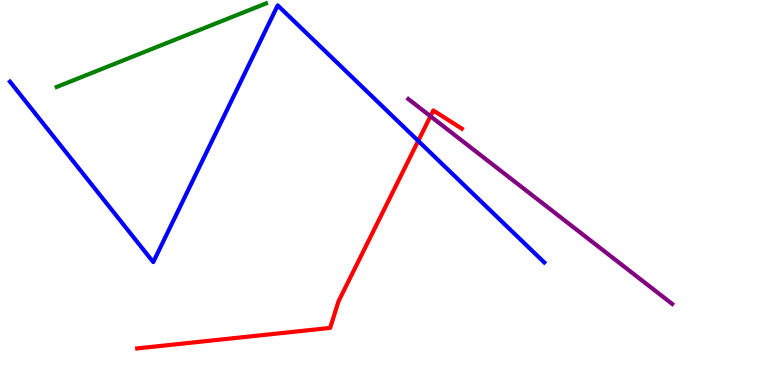[{'lines': ['blue', 'red'], 'intersections': [{'x': 5.4, 'y': 6.34}]}, {'lines': ['green', 'red'], 'intersections': []}, {'lines': ['purple', 'red'], 'intersections': [{'x': 5.55, 'y': 6.98}]}, {'lines': ['blue', 'green'], 'intersections': []}, {'lines': ['blue', 'purple'], 'intersections': []}, {'lines': ['green', 'purple'], 'intersections': []}]